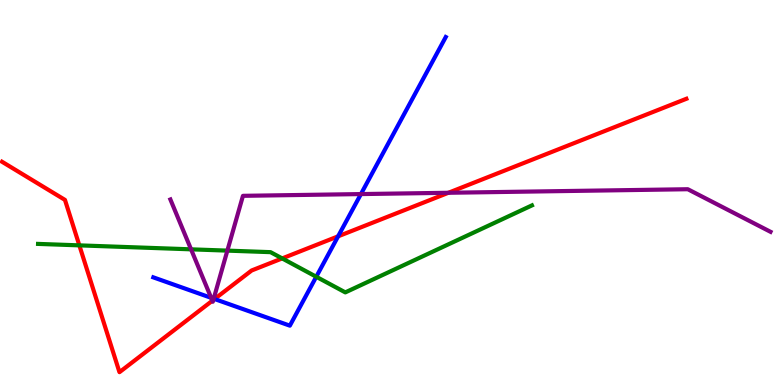[{'lines': ['blue', 'red'], 'intersections': [{'x': 2.77, 'y': 2.23}, {'x': 4.36, 'y': 3.86}]}, {'lines': ['green', 'red'], 'intersections': [{'x': 1.02, 'y': 3.63}, {'x': 3.64, 'y': 3.29}]}, {'lines': ['purple', 'red'], 'intersections': [{'x': 2.74, 'y': 2.19}, {'x': 2.75, 'y': 2.21}, {'x': 5.79, 'y': 4.99}]}, {'lines': ['blue', 'green'], 'intersections': [{'x': 4.08, 'y': 2.81}]}, {'lines': ['blue', 'purple'], 'intersections': [{'x': 2.72, 'y': 2.26}, {'x': 2.76, 'y': 2.24}, {'x': 4.66, 'y': 4.96}]}, {'lines': ['green', 'purple'], 'intersections': [{'x': 2.47, 'y': 3.52}, {'x': 2.93, 'y': 3.49}]}]